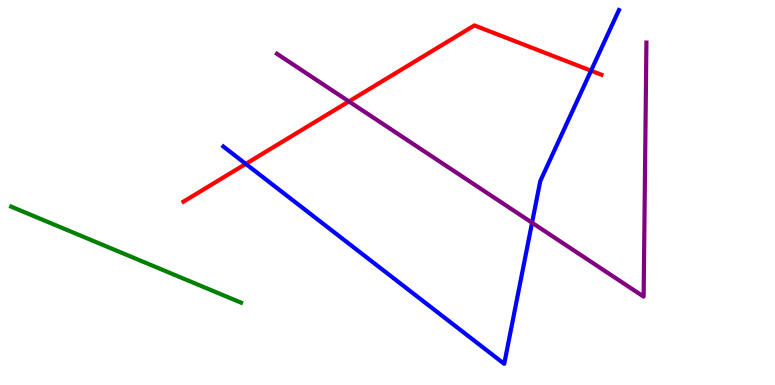[{'lines': ['blue', 'red'], 'intersections': [{'x': 3.17, 'y': 5.74}, {'x': 7.63, 'y': 8.16}]}, {'lines': ['green', 'red'], 'intersections': []}, {'lines': ['purple', 'red'], 'intersections': [{'x': 4.5, 'y': 7.37}]}, {'lines': ['blue', 'green'], 'intersections': []}, {'lines': ['blue', 'purple'], 'intersections': [{'x': 6.87, 'y': 4.21}]}, {'lines': ['green', 'purple'], 'intersections': []}]